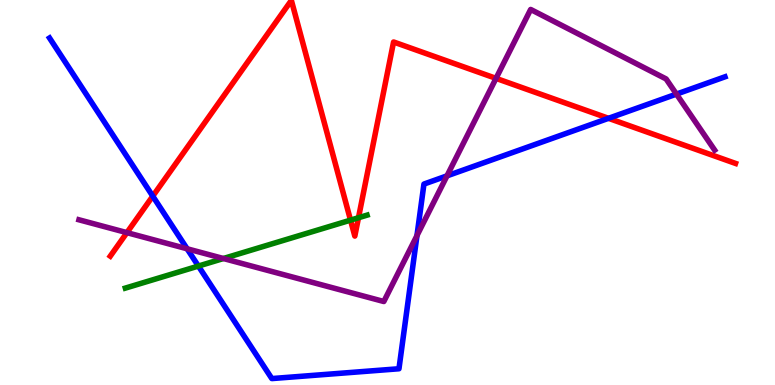[{'lines': ['blue', 'red'], 'intersections': [{'x': 1.97, 'y': 4.91}, {'x': 7.85, 'y': 6.93}]}, {'lines': ['green', 'red'], 'intersections': [{'x': 4.52, 'y': 4.28}, {'x': 4.63, 'y': 4.34}]}, {'lines': ['purple', 'red'], 'intersections': [{'x': 1.64, 'y': 3.96}, {'x': 6.4, 'y': 7.96}]}, {'lines': ['blue', 'green'], 'intersections': [{'x': 2.56, 'y': 3.09}]}, {'lines': ['blue', 'purple'], 'intersections': [{'x': 2.41, 'y': 3.54}, {'x': 5.38, 'y': 3.88}, {'x': 5.77, 'y': 5.43}, {'x': 8.73, 'y': 7.56}]}, {'lines': ['green', 'purple'], 'intersections': [{'x': 2.88, 'y': 3.29}]}]